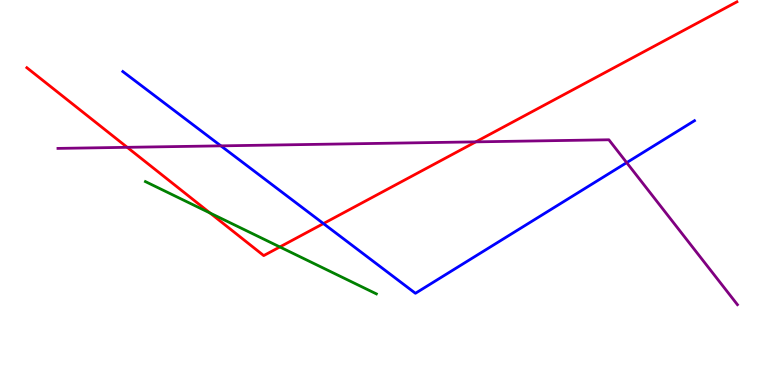[{'lines': ['blue', 'red'], 'intersections': [{'x': 4.17, 'y': 4.19}]}, {'lines': ['green', 'red'], 'intersections': [{'x': 2.71, 'y': 4.47}, {'x': 3.61, 'y': 3.59}]}, {'lines': ['purple', 'red'], 'intersections': [{'x': 1.64, 'y': 6.17}, {'x': 6.14, 'y': 6.32}]}, {'lines': ['blue', 'green'], 'intersections': []}, {'lines': ['blue', 'purple'], 'intersections': [{'x': 2.85, 'y': 6.21}, {'x': 8.09, 'y': 5.78}]}, {'lines': ['green', 'purple'], 'intersections': []}]